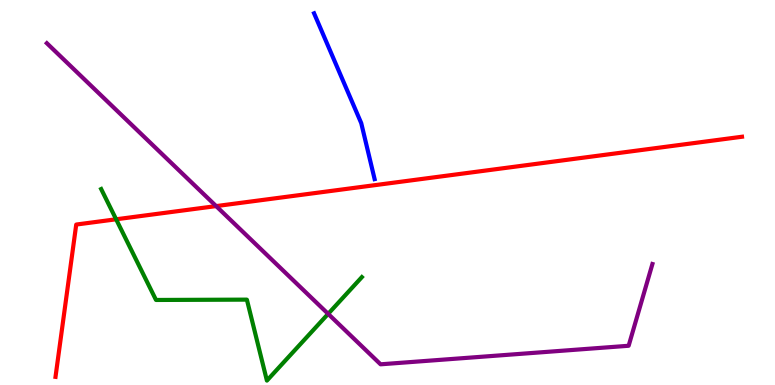[{'lines': ['blue', 'red'], 'intersections': []}, {'lines': ['green', 'red'], 'intersections': [{'x': 1.5, 'y': 4.3}]}, {'lines': ['purple', 'red'], 'intersections': [{'x': 2.79, 'y': 4.65}]}, {'lines': ['blue', 'green'], 'intersections': []}, {'lines': ['blue', 'purple'], 'intersections': []}, {'lines': ['green', 'purple'], 'intersections': [{'x': 4.23, 'y': 1.85}]}]